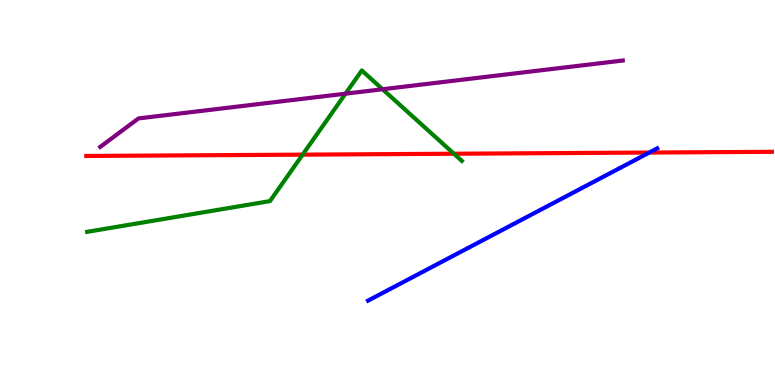[{'lines': ['blue', 'red'], 'intersections': [{'x': 8.38, 'y': 6.04}]}, {'lines': ['green', 'red'], 'intersections': [{'x': 3.9, 'y': 5.98}, {'x': 5.86, 'y': 6.01}]}, {'lines': ['purple', 'red'], 'intersections': []}, {'lines': ['blue', 'green'], 'intersections': []}, {'lines': ['blue', 'purple'], 'intersections': []}, {'lines': ['green', 'purple'], 'intersections': [{'x': 4.46, 'y': 7.57}, {'x': 4.94, 'y': 7.68}]}]